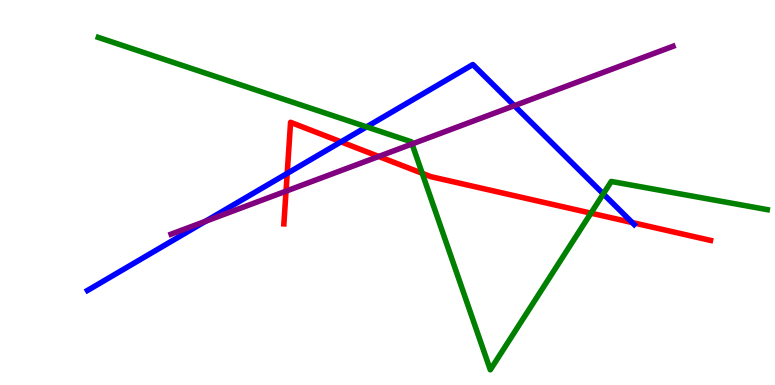[{'lines': ['blue', 'red'], 'intersections': [{'x': 3.71, 'y': 5.5}, {'x': 4.4, 'y': 6.32}, {'x': 8.16, 'y': 4.22}]}, {'lines': ['green', 'red'], 'intersections': [{'x': 5.45, 'y': 5.5}, {'x': 7.63, 'y': 4.46}]}, {'lines': ['purple', 'red'], 'intersections': [{'x': 3.69, 'y': 5.04}, {'x': 4.89, 'y': 5.94}]}, {'lines': ['blue', 'green'], 'intersections': [{'x': 4.73, 'y': 6.7}, {'x': 7.78, 'y': 4.96}]}, {'lines': ['blue', 'purple'], 'intersections': [{'x': 2.65, 'y': 4.25}, {'x': 6.64, 'y': 7.25}]}, {'lines': ['green', 'purple'], 'intersections': [{'x': 5.32, 'y': 6.26}]}]